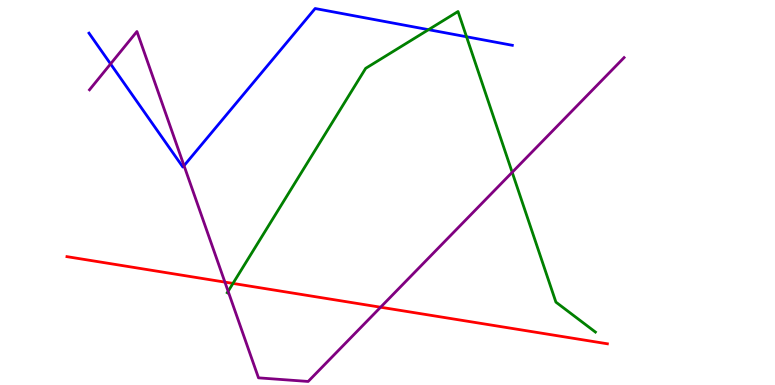[{'lines': ['blue', 'red'], 'intersections': []}, {'lines': ['green', 'red'], 'intersections': [{'x': 3.01, 'y': 2.64}]}, {'lines': ['purple', 'red'], 'intersections': [{'x': 2.9, 'y': 2.67}, {'x': 4.91, 'y': 2.02}]}, {'lines': ['blue', 'green'], 'intersections': [{'x': 5.53, 'y': 9.23}, {'x': 6.02, 'y': 9.05}]}, {'lines': ['blue', 'purple'], 'intersections': [{'x': 1.43, 'y': 8.34}, {'x': 2.37, 'y': 5.7}]}, {'lines': ['green', 'purple'], 'intersections': [{'x': 2.94, 'y': 2.43}, {'x': 6.61, 'y': 5.52}]}]